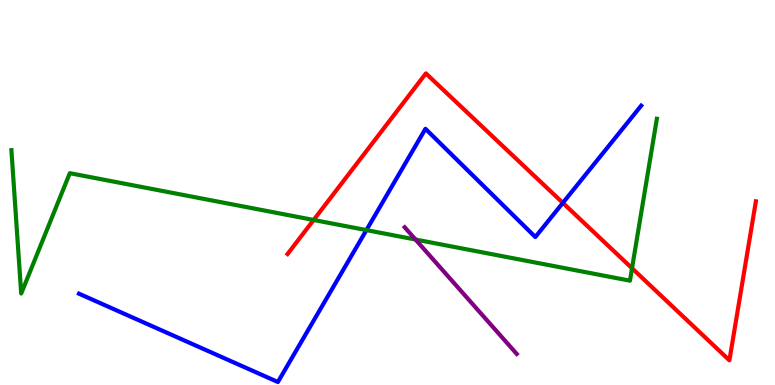[{'lines': ['blue', 'red'], 'intersections': [{'x': 7.26, 'y': 4.73}]}, {'lines': ['green', 'red'], 'intersections': [{'x': 4.05, 'y': 4.29}, {'x': 8.16, 'y': 3.03}]}, {'lines': ['purple', 'red'], 'intersections': []}, {'lines': ['blue', 'green'], 'intersections': [{'x': 4.73, 'y': 4.02}]}, {'lines': ['blue', 'purple'], 'intersections': []}, {'lines': ['green', 'purple'], 'intersections': [{'x': 5.36, 'y': 3.78}]}]